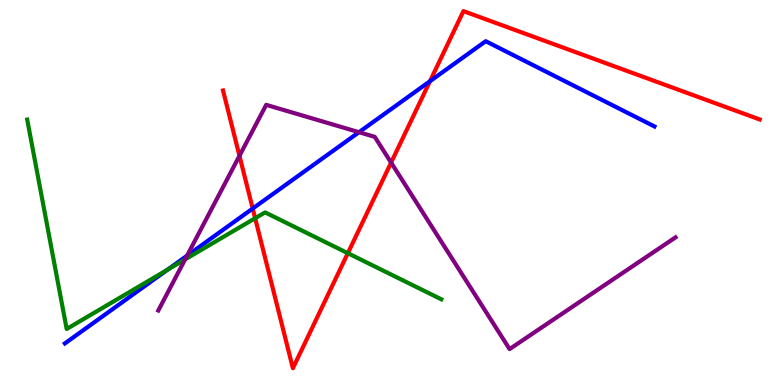[{'lines': ['blue', 'red'], 'intersections': [{'x': 3.26, 'y': 4.58}, {'x': 5.55, 'y': 7.89}]}, {'lines': ['green', 'red'], 'intersections': [{'x': 3.29, 'y': 4.33}, {'x': 4.49, 'y': 3.42}]}, {'lines': ['purple', 'red'], 'intersections': [{'x': 3.09, 'y': 5.95}, {'x': 5.05, 'y': 5.78}]}, {'lines': ['blue', 'green'], 'intersections': [{'x': 2.16, 'y': 2.99}]}, {'lines': ['blue', 'purple'], 'intersections': [{'x': 2.41, 'y': 3.36}, {'x': 4.63, 'y': 6.57}]}, {'lines': ['green', 'purple'], 'intersections': [{'x': 2.39, 'y': 3.26}]}]